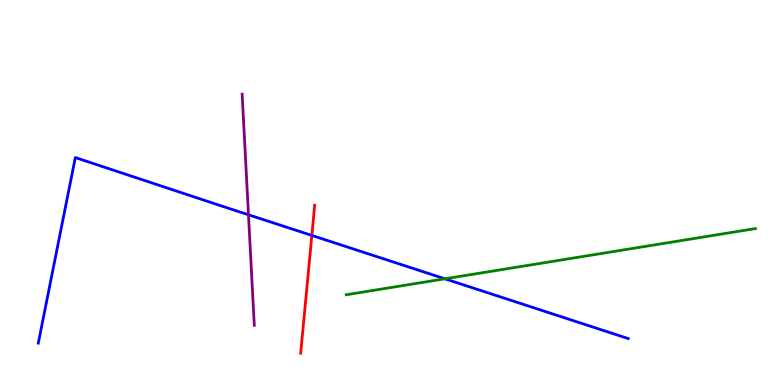[{'lines': ['blue', 'red'], 'intersections': [{'x': 4.02, 'y': 3.88}]}, {'lines': ['green', 'red'], 'intersections': []}, {'lines': ['purple', 'red'], 'intersections': []}, {'lines': ['blue', 'green'], 'intersections': [{'x': 5.74, 'y': 2.76}]}, {'lines': ['blue', 'purple'], 'intersections': [{'x': 3.21, 'y': 4.42}]}, {'lines': ['green', 'purple'], 'intersections': []}]